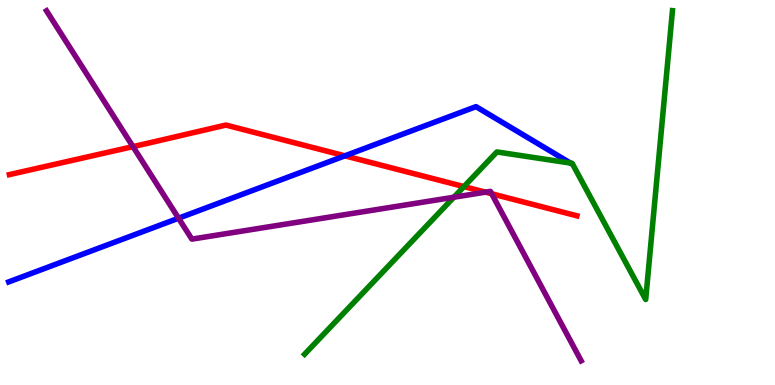[{'lines': ['blue', 'red'], 'intersections': [{'x': 4.45, 'y': 5.95}]}, {'lines': ['green', 'red'], 'intersections': [{'x': 5.99, 'y': 5.15}]}, {'lines': ['purple', 'red'], 'intersections': [{'x': 1.72, 'y': 6.19}, {'x': 6.26, 'y': 5.01}, {'x': 6.34, 'y': 4.97}]}, {'lines': ['blue', 'green'], 'intersections': []}, {'lines': ['blue', 'purple'], 'intersections': [{'x': 2.3, 'y': 4.33}]}, {'lines': ['green', 'purple'], 'intersections': [{'x': 5.86, 'y': 4.88}]}]